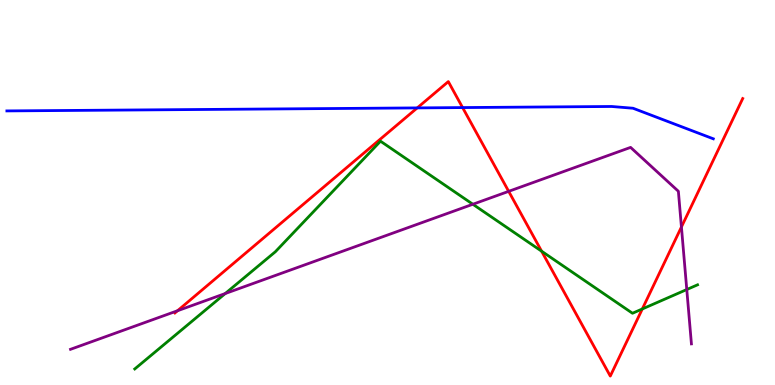[{'lines': ['blue', 'red'], 'intersections': [{'x': 5.38, 'y': 7.2}, {'x': 5.97, 'y': 7.21}]}, {'lines': ['green', 'red'], 'intersections': [{'x': 6.99, 'y': 3.48}, {'x': 8.29, 'y': 1.97}]}, {'lines': ['purple', 'red'], 'intersections': [{'x': 2.29, 'y': 1.93}, {'x': 6.56, 'y': 5.03}, {'x': 8.79, 'y': 4.1}]}, {'lines': ['blue', 'green'], 'intersections': []}, {'lines': ['blue', 'purple'], 'intersections': []}, {'lines': ['green', 'purple'], 'intersections': [{'x': 2.91, 'y': 2.38}, {'x': 6.1, 'y': 4.69}, {'x': 8.86, 'y': 2.48}]}]